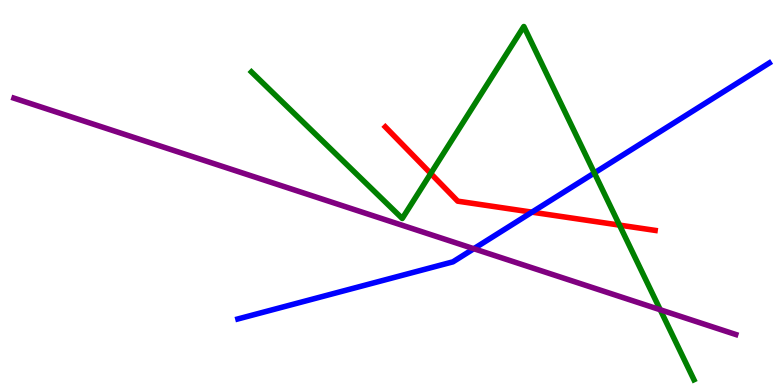[{'lines': ['blue', 'red'], 'intersections': [{'x': 6.86, 'y': 4.49}]}, {'lines': ['green', 'red'], 'intersections': [{'x': 5.56, 'y': 5.49}, {'x': 7.99, 'y': 4.15}]}, {'lines': ['purple', 'red'], 'intersections': []}, {'lines': ['blue', 'green'], 'intersections': [{'x': 7.67, 'y': 5.51}]}, {'lines': ['blue', 'purple'], 'intersections': [{'x': 6.11, 'y': 3.54}]}, {'lines': ['green', 'purple'], 'intersections': [{'x': 8.52, 'y': 1.95}]}]